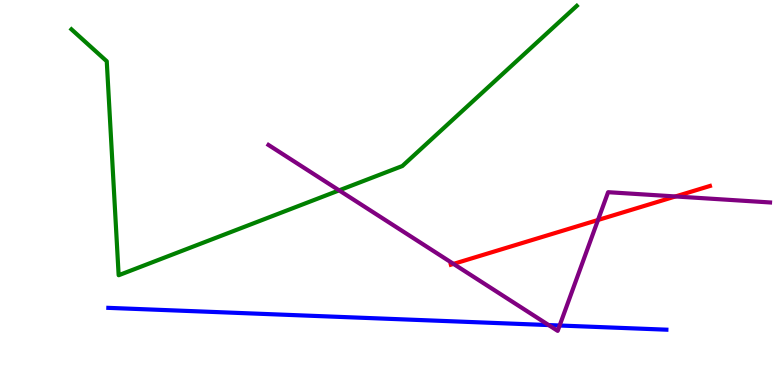[{'lines': ['blue', 'red'], 'intersections': []}, {'lines': ['green', 'red'], 'intersections': []}, {'lines': ['purple', 'red'], 'intersections': [{'x': 5.85, 'y': 3.15}, {'x': 7.72, 'y': 4.29}, {'x': 8.72, 'y': 4.9}]}, {'lines': ['blue', 'green'], 'intersections': []}, {'lines': ['blue', 'purple'], 'intersections': [{'x': 7.08, 'y': 1.56}, {'x': 7.22, 'y': 1.55}]}, {'lines': ['green', 'purple'], 'intersections': [{'x': 4.38, 'y': 5.06}]}]